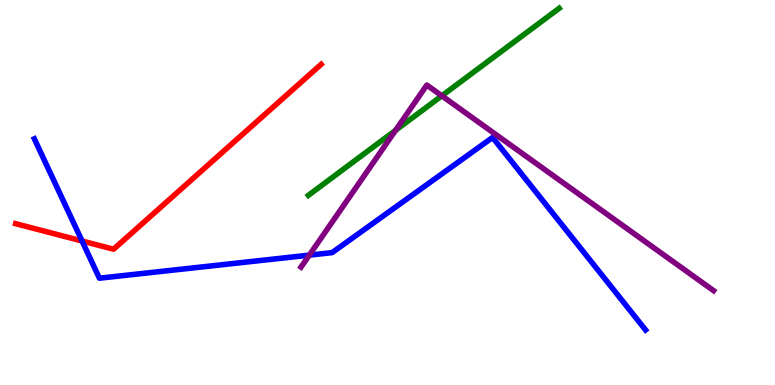[{'lines': ['blue', 'red'], 'intersections': [{'x': 1.06, 'y': 3.74}]}, {'lines': ['green', 'red'], 'intersections': []}, {'lines': ['purple', 'red'], 'intersections': []}, {'lines': ['blue', 'green'], 'intersections': []}, {'lines': ['blue', 'purple'], 'intersections': [{'x': 3.99, 'y': 3.37}]}, {'lines': ['green', 'purple'], 'intersections': [{'x': 5.1, 'y': 6.61}, {'x': 5.7, 'y': 7.51}]}]